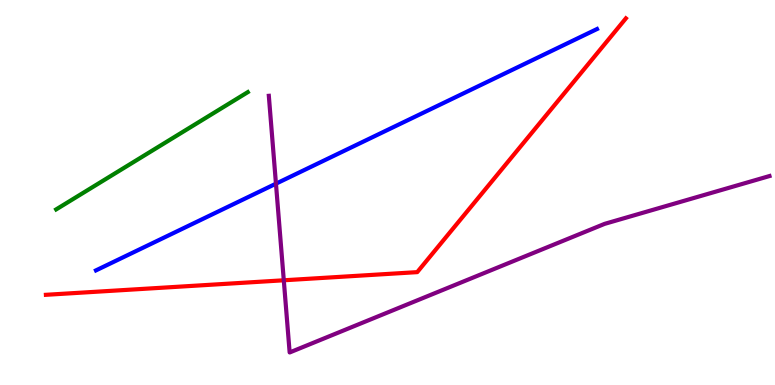[{'lines': ['blue', 'red'], 'intersections': []}, {'lines': ['green', 'red'], 'intersections': []}, {'lines': ['purple', 'red'], 'intersections': [{'x': 3.66, 'y': 2.72}]}, {'lines': ['blue', 'green'], 'intersections': []}, {'lines': ['blue', 'purple'], 'intersections': [{'x': 3.56, 'y': 5.23}]}, {'lines': ['green', 'purple'], 'intersections': []}]